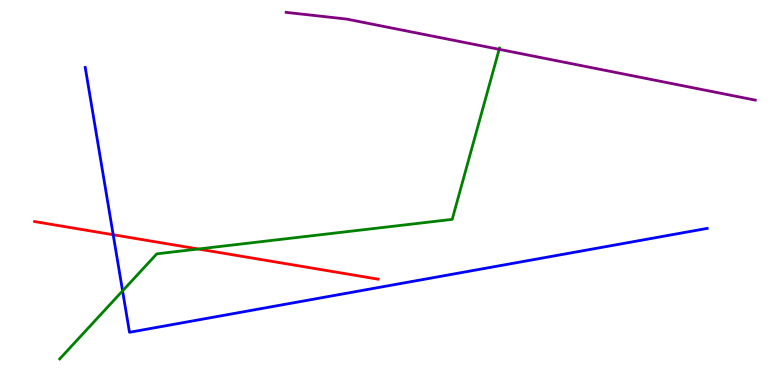[{'lines': ['blue', 'red'], 'intersections': [{'x': 1.46, 'y': 3.9}]}, {'lines': ['green', 'red'], 'intersections': [{'x': 2.56, 'y': 3.53}]}, {'lines': ['purple', 'red'], 'intersections': []}, {'lines': ['blue', 'green'], 'intersections': [{'x': 1.58, 'y': 2.44}]}, {'lines': ['blue', 'purple'], 'intersections': []}, {'lines': ['green', 'purple'], 'intersections': [{'x': 6.44, 'y': 8.72}]}]